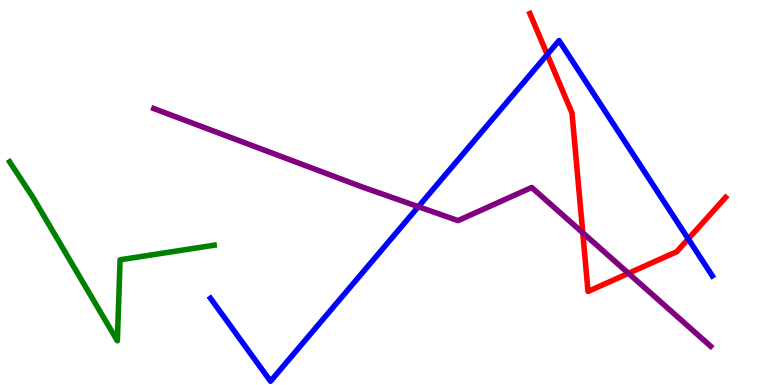[{'lines': ['blue', 'red'], 'intersections': [{'x': 7.06, 'y': 8.58}, {'x': 8.88, 'y': 3.79}]}, {'lines': ['green', 'red'], 'intersections': []}, {'lines': ['purple', 'red'], 'intersections': [{'x': 7.52, 'y': 3.95}, {'x': 8.11, 'y': 2.9}]}, {'lines': ['blue', 'green'], 'intersections': []}, {'lines': ['blue', 'purple'], 'intersections': [{'x': 5.4, 'y': 4.63}]}, {'lines': ['green', 'purple'], 'intersections': []}]